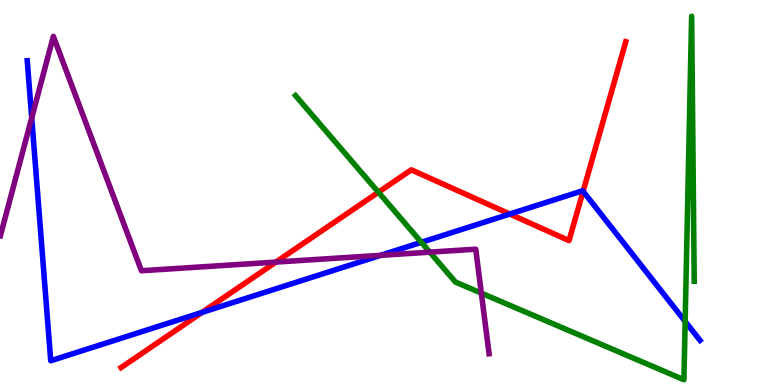[{'lines': ['blue', 'red'], 'intersections': [{'x': 2.61, 'y': 1.89}, {'x': 6.58, 'y': 4.44}, {'x': 7.52, 'y': 5.03}]}, {'lines': ['green', 'red'], 'intersections': [{'x': 4.88, 'y': 5.01}]}, {'lines': ['purple', 'red'], 'intersections': [{'x': 3.56, 'y': 3.19}]}, {'lines': ['blue', 'green'], 'intersections': [{'x': 5.44, 'y': 3.71}, {'x': 8.84, 'y': 1.65}]}, {'lines': ['blue', 'purple'], 'intersections': [{'x': 0.409, 'y': 6.94}, {'x': 4.91, 'y': 3.37}]}, {'lines': ['green', 'purple'], 'intersections': [{'x': 5.55, 'y': 3.45}, {'x': 6.21, 'y': 2.39}]}]